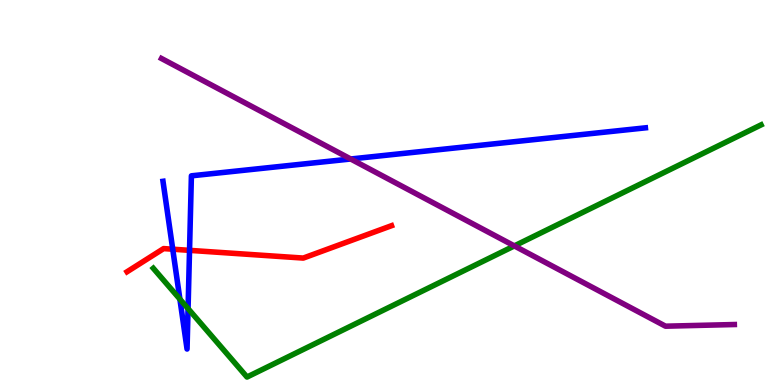[{'lines': ['blue', 'red'], 'intersections': [{'x': 2.23, 'y': 3.53}, {'x': 2.45, 'y': 3.5}]}, {'lines': ['green', 'red'], 'intersections': []}, {'lines': ['purple', 'red'], 'intersections': []}, {'lines': ['blue', 'green'], 'intersections': [{'x': 2.32, 'y': 2.23}, {'x': 2.43, 'y': 1.98}]}, {'lines': ['blue', 'purple'], 'intersections': [{'x': 4.53, 'y': 5.87}]}, {'lines': ['green', 'purple'], 'intersections': [{'x': 6.64, 'y': 3.61}]}]